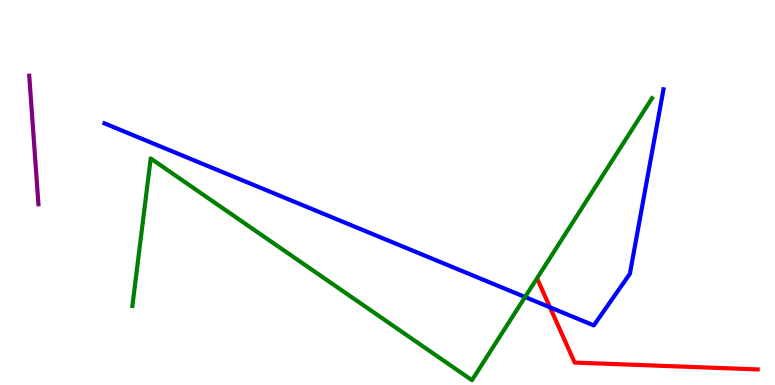[{'lines': ['blue', 'red'], 'intersections': [{'x': 7.1, 'y': 2.02}]}, {'lines': ['green', 'red'], 'intersections': []}, {'lines': ['purple', 'red'], 'intersections': []}, {'lines': ['blue', 'green'], 'intersections': [{'x': 6.78, 'y': 2.29}]}, {'lines': ['blue', 'purple'], 'intersections': []}, {'lines': ['green', 'purple'], 'intersections': []}]